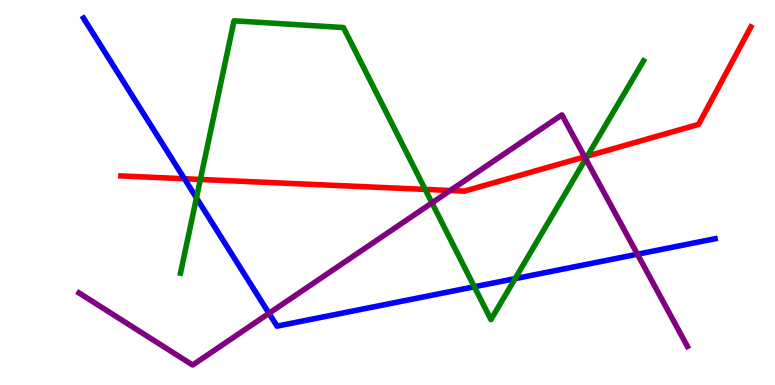[{'lines': ['blue', 'red'], 'intersections': [{'x': 2.38, 'y': 5.36}]}, {'lines': ['green', 'red'], 'intersections': [{'x': 2.59, 'y': 5.34}, {'x': 5.49, 'y': 5.08}, {'x': 7.58, 'y': 5.95}]}, {'lines': ['purple', 'red'], 'intersections': [{'x': 5.81, 'y': 5.05}, {'x': 7.54, 'y': 5.93}]}, {'lines': ['blue', 'green'], 'intersections': [{'x': 2.53, 'y': 4.86}, {'x': 6.12, 'y': 2.55}, {'x': 6.65, 'y': 2.76}]}, {'lines': ['blue', 'purple'], 'intersections': [{'x': 3.47, 'y': 1.86}, {'x': 8.22, 'y': 3.4}]}, {'lines': ['green', 'purple'], 'intersections': [{'x': 5.57, 'y': 4.73}, {'x': 7.56, 'y': 5.87}]}]